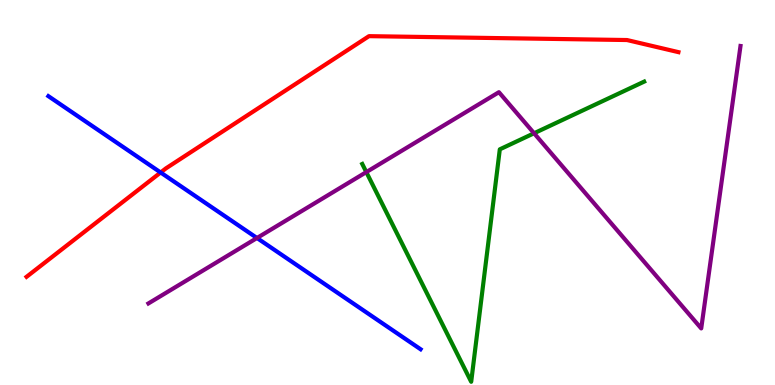[{'lines': ['blue', 'red'], 'intersections': [{'x': 2.07, 'y': 5.52}]}, {'lines': ['green', 'red'], 'intersections': []}, {'lines': ['purple', 'red'], 'intersections': []}, {'lines': ['blue', 'green'], 'intersections': []}, {'lines': ['blue', 'purple'], 'intersections': [{'x': 3.32, 'y': 3.82}]}, {'lines': ['green', 'purple'], 'intersections': [{'x': 4.73, 'y': 5.53}, {'x': 6.89, 'y': 6.54}]}]